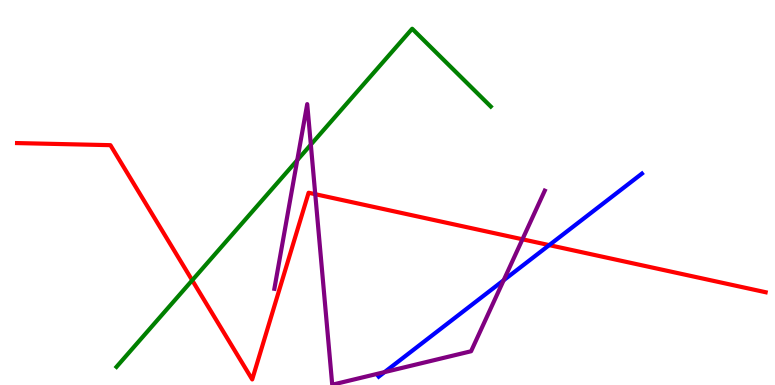[{'lines': ['blue', 'red'], 'intersections': [{'x': 7.09, 'y': 3.63}]}, {'lines': ['green', 'red'], 'intersections': [{'x': 2.48, 'y': 2.72}]}, {'lines': ['purple', 'red'], 'intersections': [{'x': 4.07, 'y': 4.96}, {'x': 6.74, 'y': 3.78}]}, {'lines': ['blue', 'green'], 'intersections': []}, {'lines': ['blue', 'purple'], 'intersections': [{'x': 4.96, 'y': 0.335}, {'x': 6.5, 'y': 2.72}]}, {'lines': ['green', 'purple'], 'intersections': [{'x': 3.84, 'y': 5.84}, {'x': 4.01, 'y': 6.24}]}]